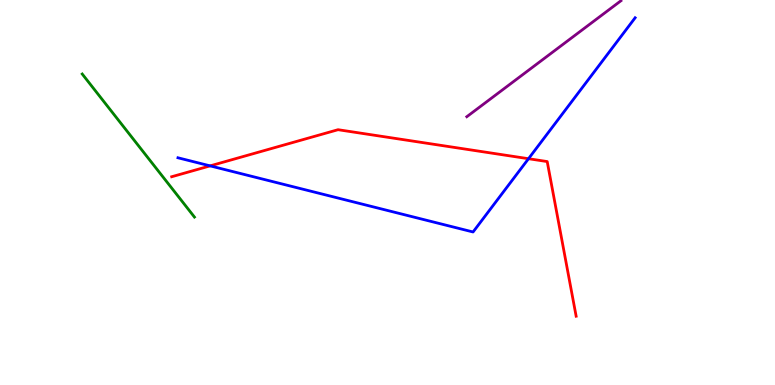[{'lines': ['blue', 'red'], 'intersections': [{'x': 2.71, 'y': 5.69}, {'x': 6.82, 'y': 5.88}]}, {'lines': ['green', 'red'], 'intersections': []}, {'lines': ['purple', 'red'], 'intersections': []}, {'lines': ['blue', 'green'], 'intersections': []}, {'lines': ['blue', 'purple'], 'intersections': []}, {'lines': ['green', 'purple'], 'intersections': []}]